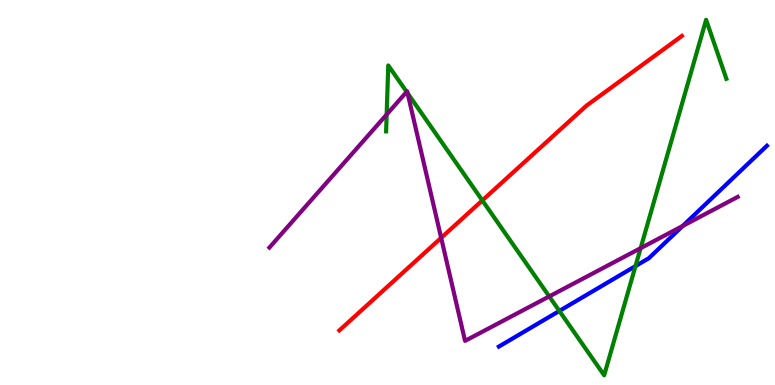[{'lines': ['blue', 'red'], 'intersections': []}, {'lines': ['green', 'red'], 'intersections': [{'x': 6.22, 'y': 4.79}]}, {'lines': ['purple', 'red'], 'intersections': [{'x': 5.69, 'y': 3.82}]}, {'lines': ['blue', 'green'], 'intersections': [{'x': 7.22, 'y': 1.92}, {'x': 8.2, 'y': 3.09}]}, {'lines': ['blue', 'purple'], 'intersections': [{'x': 8.81, 'y': 4.13}]}, {'lines': ['green', 'purple'], 'intersections': [{'x': 4.99, 'y': 7.03}, {'x': 5.25, 'y': 7.61}, {'x': 5.26, 'y': 7.58}, {'x': 7.09, 'y': 2.3}, {'x': 8.27, 'y': 3.55}]}]